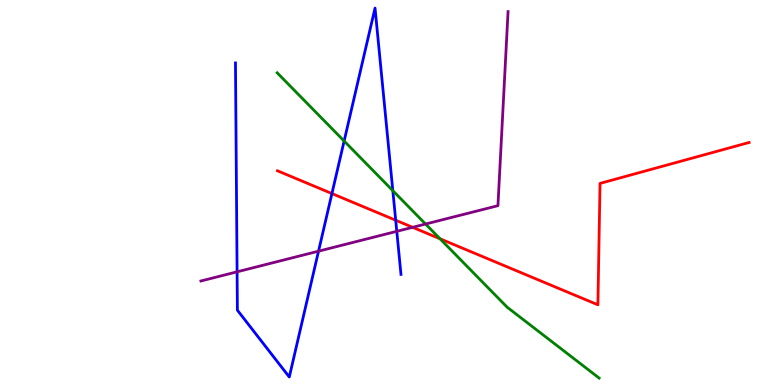[{'lines': ['blue', 'red'], 'intersections': [{'x': 4.28, 'y': 4.97}, {'x': 5.11, 'y': 4.28}]}, {'lines': ['green', 'red'], 'intersections': [{'x': 5.68, 'y': 3.8}]}, {'lines': ['purple', 'red'], 'intersections': [{'x': 5.32, 'y': 4.1}]}, {'lines': ['blue', 'green'], 'intersections': [{'x': 4.44, 'y': 6.34}, {'x': 5.07, 'y': 5.05}]}, {'lines': ['blue', 'purple'], 'intersections': [{'x': 3.06, 'y': 2.94}, {'x': 4.11, 'y': 3.48}, {'x': 5.12, 'y': 3.99}]}, {'lines': ['green', 'purple'], 'intersections': [{'x': 5.49, 'y': 4.18}]}]